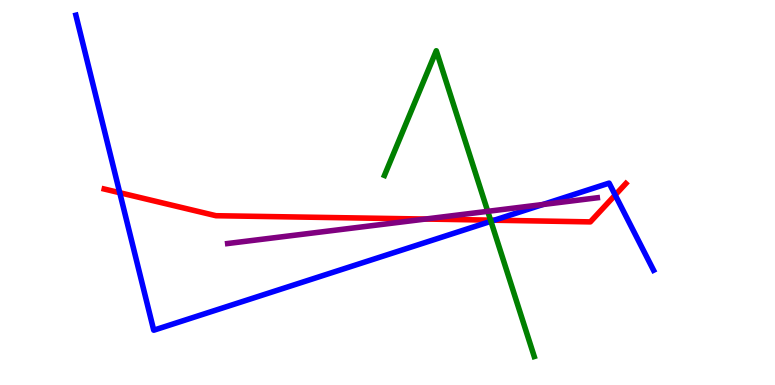[{'lines': ['blue', 'red'], 'intersections': [{'x': 1.55, 'y': 4.99}, {'x': 6.38, 'y': 4.28}, {'x': 7.94, 'y': 4.93}]}, {'lines': ['green', 'red'], 'intersections': [{'x': 6.33, 'y': 4.28}]}, {'lines': ['purple', 'red'], 'intersections': [{'x': 5.49, 'y': 4.31}]}, {'lines': ['blue', 'green'], 'intersections': [{'x': 6.33, 'y': 4.25}]}, {'lines': ['blue', 'purple'], 'intersections': [{'x': 7.01, 'y': 4.69}]}, {'lines': ['green', 'purple'], 'intersections': [{'x': 6.29, 'y': 4.51}]}]